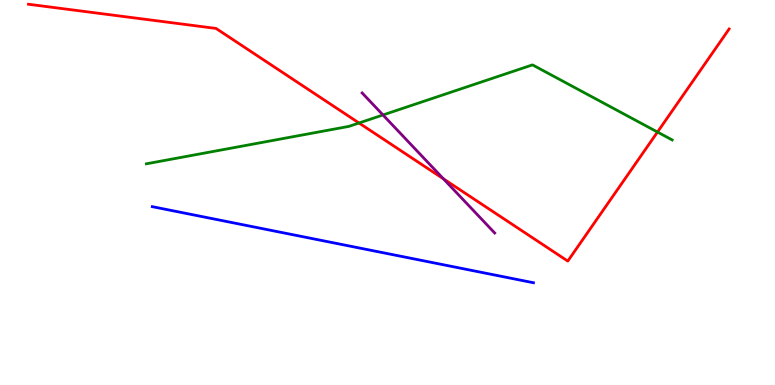[{'lines': ['blue', 'red'], 'intersections': []}, {'lines': ['green', 'red'], 'intersections': [{'x': 4.63, 'y': 6.81}, {'x': 8.48, 'y': 6.57}]}, {'lines': ['purple', 'red'], 'intersections': [{'x': 5.72, 'y': 5.35}]}, {'lines': ['blue', 'green'], 'intersections': []}, {'lines': ['blue', 'purple'], 'intersections': []}, {'lines': ['green', 'purple'], 'intersections': [{'x': 4.94, 'y': 7.01}]}]